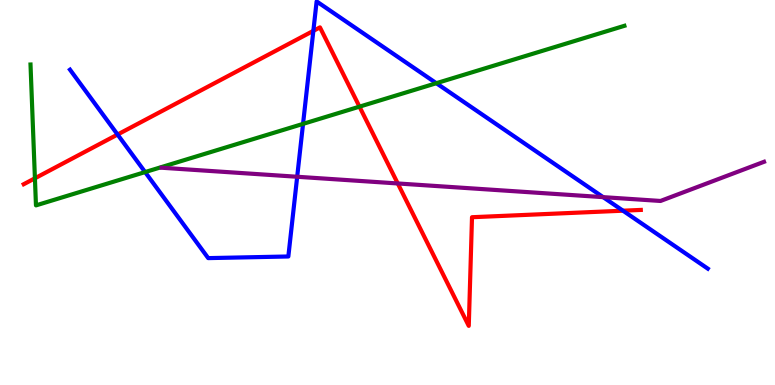[{'lines': ['blue', 'red'], 'intersections': [{'x': 1.52, 'y': 6.51}, {'x': 4.04, 'y': 9.2}, {'x': 8.04, 'y': 4.53}]}, {'lines': ['green', 'red'], 'intersections': [{'x': 0.451, 'y': 5.37}, {'x': 4.64, 'y': 7.23}]}, {'lines': ['purple', 'red'], 'intersections': [{'x': 5.13, 'y': 5.23}]}, {'lines': ['blue', 'green'], 'intersections': [{'x': 1.87, 'y': 5.53}, {'x': 3.91, 'y': 6.78}, {'x': 5.63, 'y': 7.84}]}, {'lines': ['blue', 'purple'], 'intersections': [{'x': 3.83, 'y': 5.41}, {'x': 7.78, 'y': 4.88}]}, {'lines': ['green', 'purple'], 'intersections': []}]